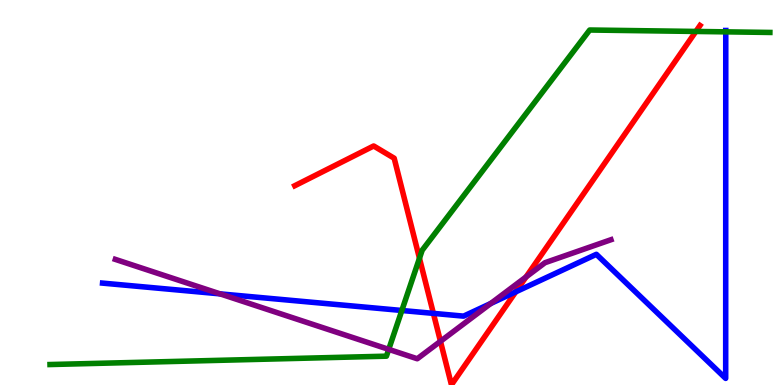[{'lines': ['blue', 'red'], 'intersections': [{'x': 5.59, 'y': 1.86}, {'x': 6.65, 'y': 2.42}]}, {'lines': ['green', 'red'], 'intersections': [{'x': 5.41, 'y': 3.29}, {'x': 8.98, 'y': 9.18}]}, {'lines': ['purple', 'red'], 'intersections': [{'x': 5.68, 'y': 1.13}, {'x': 6.79, 'y': 2.81}]}, {'lines': ['blue', 'green'], 'intersections': [{'x': 5.19, 'y': 1.94}, {'x': 9.36, 'y': 9.17}]}, {'lines': ['blue', 'purple'], 'intersections': [{'x': 2.84, 'y': 2.37}, {'x': 6.33, 'y': 2.12}]}, {'lines': ['green', 'purple'], 'intersections': [{'x': 5.02, 'y': 0.926}]}]